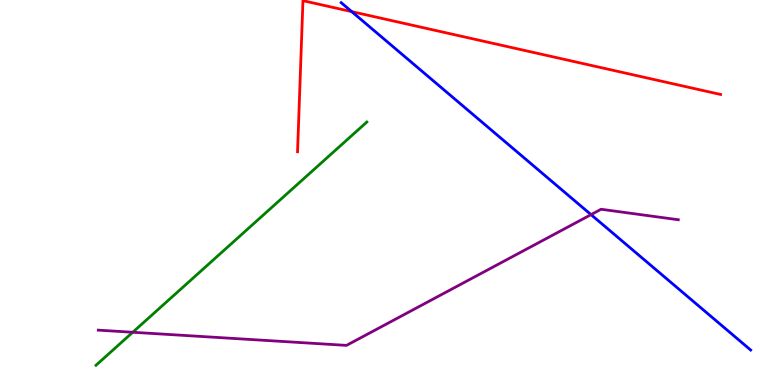[{'lines': ['blue', 'red'], 'intersections': [{'x': 4.54, 'y': 9.7}]}, {'lines': ['green', 'red'], 'intersections': []}, {'lines': ['purple', 'red'], 'intersections': []}, {'lines': ['blue', 'green'], 'intersections': []}, {'lines': ['blue', 'purple'], 'intersections': [{'x': 7.63, 'y': 4.43}]}, {'lines': ['green', 'purple'], 'intersections': [{'x': 1.71, 'y': 1.37}]}]